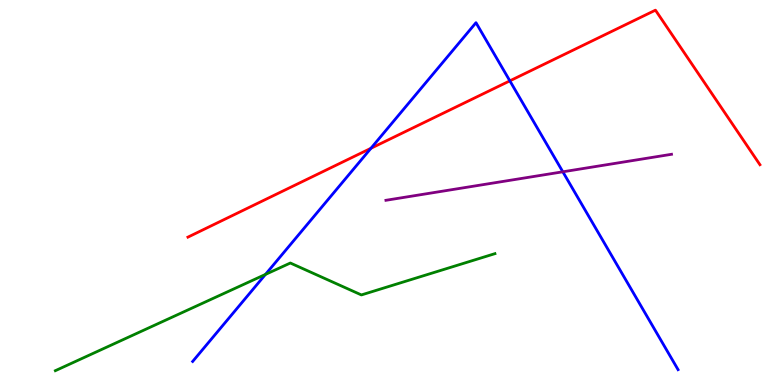[{'lines': ['blue', 'red'], 'intersections': [{'x': 4.79, 'y': 6.15}, {'x': 6.58, 'y': 7.9}]}, {'lines': ['green', 'red'], 'intersections': []}, {'lines': ['purple', 'red'], 'intersections': []}, {'lines': ['blue', 'green'], 'intersections': [{'x': 3.43, 'y': 2.87}]}, {'lines': ['blue', 'purple'], 'intersections': [{'x': 7.26, 'y': 5.54}]}, {'lines': ['green', 'purple'], 'intersections': []}]